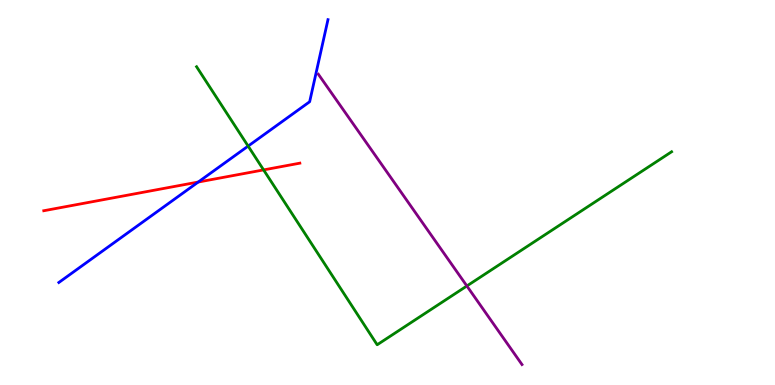[{'lines': ['blue', 'red'], 'intersections': [{'x': 2.56, 'y': 5.27}]}, {'lines': ['green', 'red'], 'intersections': [{'x': 3.4, 'y': 5.59}]}, {'lines': ['purple', 'red'], 'intersections': []}, {'lines': ['blue', 'green'], 'intersections': [{'x': 3.2, 'y': 6.21}]}, {'lines': ['blue', 'purple'], 'intersections': []}, {'lines': ['green', 'purple'], 'intersections': [{'x': 6.02, 'y': 2.57}]}]